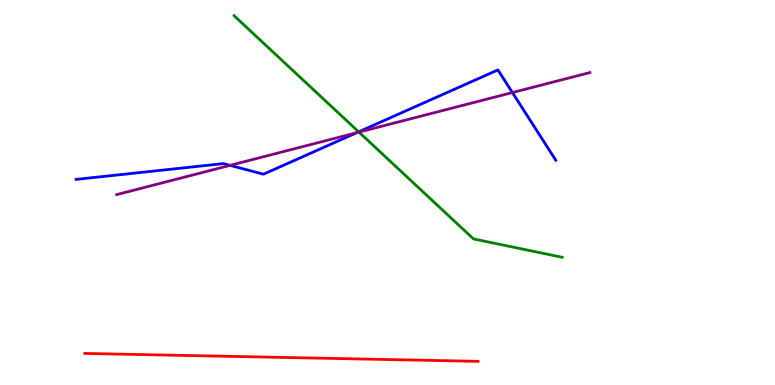[{'lines': ['blue', 'red'], 'intersections': []}, {'lines': ['green', 'red'], 'intersections': []}, {'lines': ['purple', 'red'], 'intersections': []}, {'lines': ['blue', 'green'], 'intersections': [{'x': 4.63, 'y': 6.58}]}, {'lines': ['blue', 'purple'], 'intersections': [{'x': 2.97, 'y': 5.7}, {'x': 4.6, 'y': 6.55}, {'x': 6.61, 'y': 7.6}]}, {'lines': ['green', 'purple'], 'intersections': [{'x': 4.63, 'y': 6.57}]}]